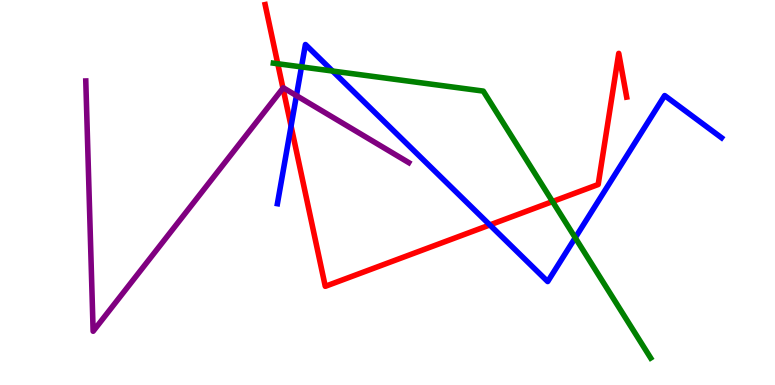[{'lines': ['blue', 'red'], 'intersections': [{'x': 3.76, 'y': 6.72}, {'x': 6.32, 'y': 4.16}]}, {'lines': ['green', 'red'], 'intersections': [{'x': 3.58, 'y': 8.34}, {'x': 7.13, 'y': 4.77}]}, {'lines': ['purple', 'red'], 'intersections': [{'x': 3.65, 'y': 7.71}]}, {'lines': ['blue', 'green'], 'intersections': [{'x': 3.89, 'y': 8.26}, {'x': 4.29, 'y': 8.16}, {'x': 7.42, 'y': 3.82}]}, {'lines': ['blue', 'purple'], 'intersections': [{'x': 3.82, 'y': 7.52}]}, {'lines': ['green', 'purple'], 'intersections': []}]